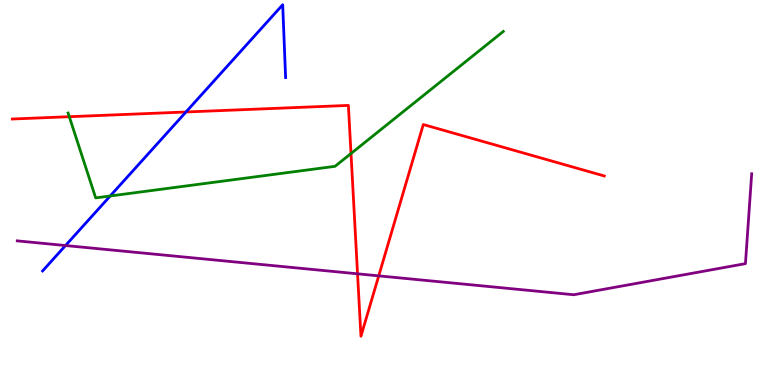[{'lines': ['blue', 'red'], 'intersections': [{'x': 2.4, 'y': 7.09}]}, {'lines': ['green', 'red'], 'intersections': [{'x': 0.894, 'y': 6.97}, {'x': 4.53, 'y': 6.01}]}, {'lines': ['purple', 'red'], 'intersections': [{'x': 4.61, 'y': 2.89}, {'x': 4.89, 'y': 2.83}]}, {'lines': ['blue', 'green'], 'intersections': [{'x': 1.42, 'y': 4.91}]}, {'lines': ['blue', 'purple'], 'intersections': [{'x': 0.845, 'y': 3.62}]}, {'lines': ['green', 'purple'], 'intersections': []}]